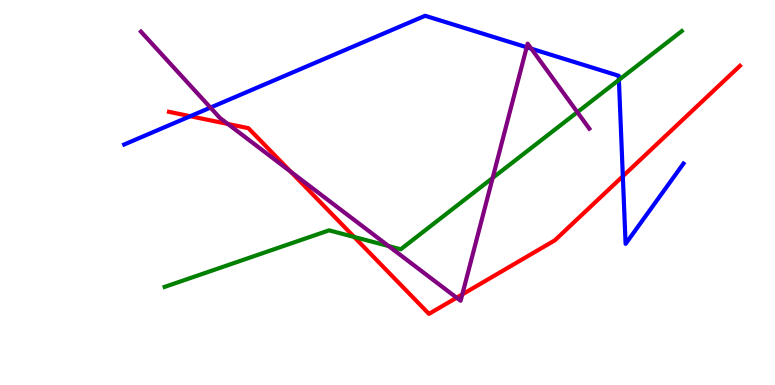[{'lines': ['blue', 'red'], 'intersections': [{'x': 2.46, 'y': 6.98}, {'x': 8.04, 'y': 5.42}]}, {'lines': ['green', 'red'], 'intersections': [{'x': 4.57, 'y': 3.84}]}, {'lines': ['purple', 'red'], 'intersections': [{'x': 2.94, 'y': 6.78}, {'x': 3.75, 'y': 5.54}, {'x': 5.89, 'y': 2.27}, {'x': 5.97, 'y': 2.35}]}, {'lines': ['blue', 'green'], 'intersections': [{'x': 7.99, 'y': 7.92}]}, {'lines': ['blue', 'purple'], 'intersections': [{'x': 2.72, 'y': 7.21}, {'x': 6.8, 'y': 8.77}, {'x': 6.86, 'y': 8.74}]}, {'lines': ['green', 'purple'], 'intersections': [{'x': 5.01, 'y': 3.61}, {'x': 6.36, 'y': 5.38}, {'x': 7.45, 'y': 7.09}]}]